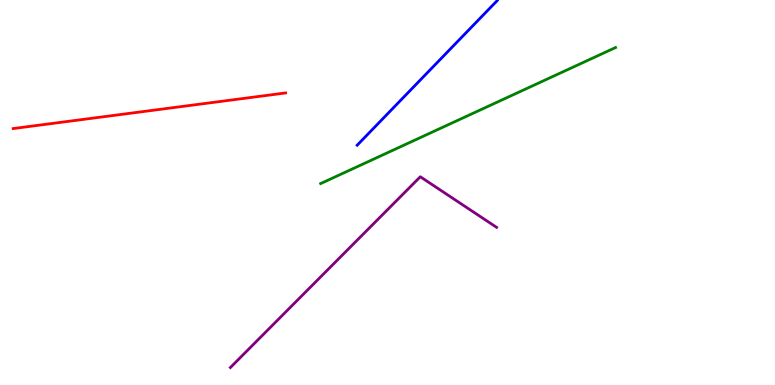[{'lines': ['blue', 'red'], 'intersections': []}, {'lines': ['green', 'red'], 'intersections': []}, {'lines': ['purple', 'red'], 'intersections': []}, {'lines': ['blue', 'green'], 'intersections': []}, {'lines': ['blue', 'purple'], 'intersections': []}, {'lines': ['green', 'purple'], 'intersections': []}]